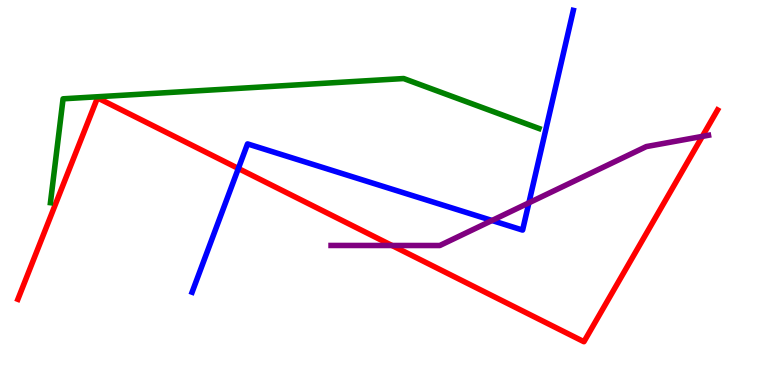[{'lines': ['blue', 'red'], 'intersections': [{'x': 3.08, 'y': 5.62}]}, {'lines': ['green', 'red'], 'intersections': []}, {'lines': ['purple', 'red'], 'intersections': [{'x': 5.06, 'y': 3.62}, {'x': 9.06, 'y': 6.46}]}, {'lines': ['blue', 'green'], 'intersections': []}, {'lines': ['blue', 'purple'], 'intersections': [{'x': 6.35, 'y': 4.27}, {'x': 6.82, 'y': 4.73}]}, {'lines': ['green', 'purple'], 'intersections': []}]